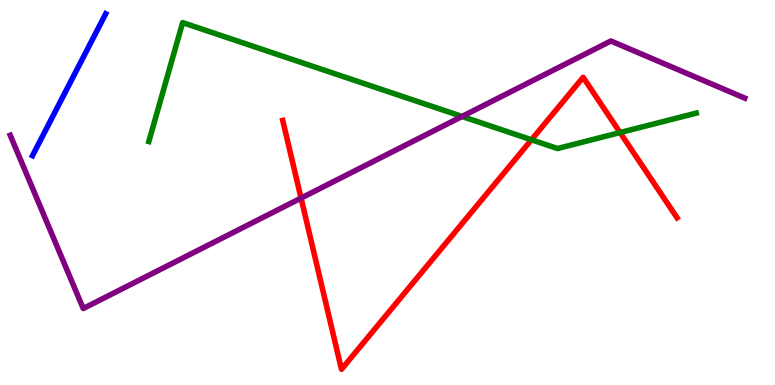[{'lines': ['blue', 'red'], 'intersections': []}, {'lines': ['green', 'red'], 'intersections': [{'x': 6.86, 'y': 6.37}, {'x': 8.0, 'y': 6.56}]}, {'lines': ['purple', 'red'], 'intersections': [{'x': 3.88, 'y': 4.85}]}, {'lines': ['blue', 'green'], 'intersections': []}, {'lines': ['blue', 'purple'], 'intersections': []}, {'lines': ['green', 'purple'], 'intersections': [{'x': 5.96, 'y': 6.98}]}]